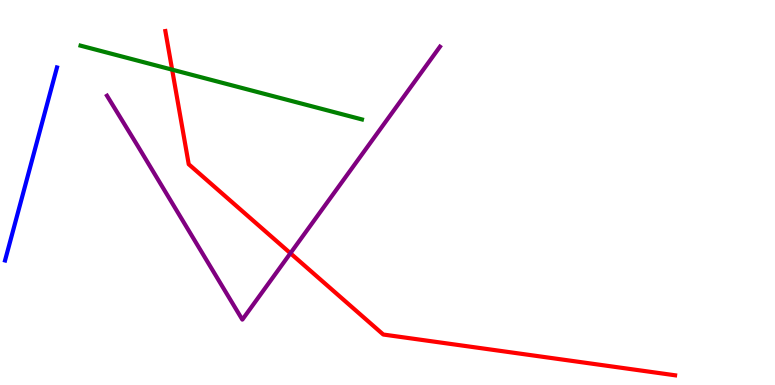[{'lines': ['blue', 'red'], 'intersections': []}, {'lines': ['green', 'red'], 'intersections': [{'x': 2.22, 'y': 8.19}]}, {'lines': ['purple', 'red'], 'intersections': [{'x': 3.75, 'y': 3.42}]}, {'lines': ['blue', 'green'], 'intersections': []}, {'lines': ['blue', 'purple'], 'intersections': []}, {'lines': ['green', 'purple'], 'intersections': []}]